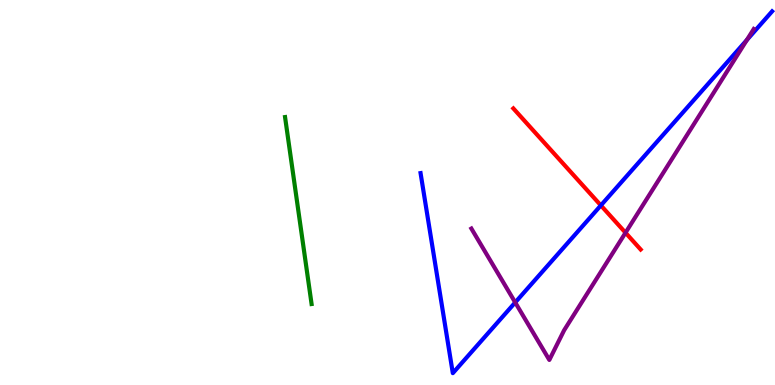[{'lines': ['blue', 'red'], 'intersections': [{'x': 7.75, 'y': 4.66}]}, {'lines': ['green', 'red'], 'intersections': []}, {'lines': ['purple', 'red'], 'intersections': [{'x': 8.07, 'y': 3.96}]}, {'lines': ['blue', 'green'], 'intersections': []}, {'lines': ['blue', 'purple'], 'intersections': [{'x': 6.65, 'y': 2.14}, {'x': 9.64, 'y': 8.96}]}, {'lines': ['green', 'purple'], 'intersections': []}]